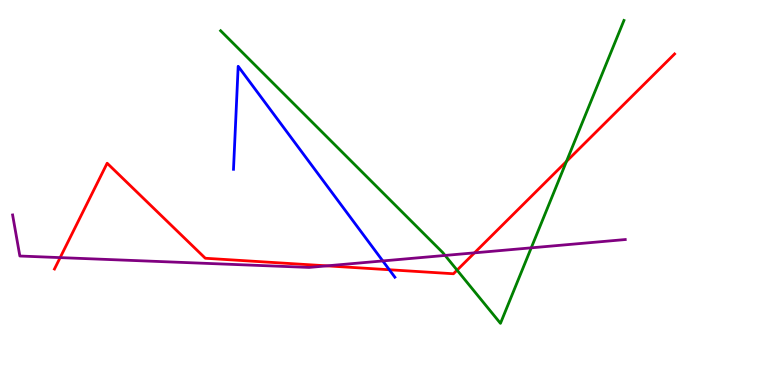[{'lines': ['blue', 'red'], 'intersections': [{'x': 5.02, 'y': 2.99}]}, {'lines': ['green', 'red'], 'intersections': [{'x': 5.9, 'y': 2.98}, {'x': 7.31, 'y': 5.81}]}, {'lines': ['purple', 'red'], 'intersections': [{'x': 0.776, 'y': 3.31}, {'x': 4.22, 'y': 3.09}, {'x': 6.12, 'y': 3.43}]}, {'lines': ['blue', 'green'], 'intersections': []}, {'lines': ['blue', 'purple'], 'intersections': [{'x': 4.94, 'y': 3.22}]}, {'lines': ['green', 'purple'], 'intersections': [{'x': 5.74, 'y': 3.37}, {'x': 6.85, 'y': 3.56}]}]